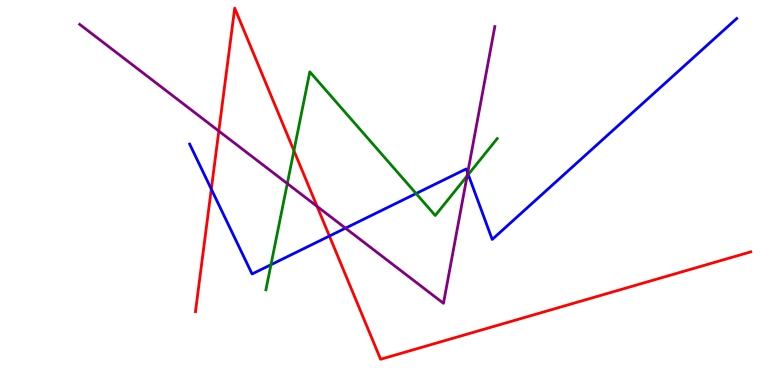[{'lines': ['blue', 'red'], 'intersections': [{'x': 2.73, 'y': 5.09}, {'x': 4.25, 'y': 3.87}]}, {'lines': ['green', 'red'], 'intersections': [{'x': 3.79, 'y': 6.09}]}, {'lines': ['purple', 'red'], 'intersections': [{'x': 2.82, 'y': 6.6}, {'x': 4.09, 'y': 4.64}]}, {'lines': ['blue', 'green'], 'intersections': [{'x': 3.5, 'y': 3.12}, {'x': 5.37, 'y': 4.97}, {'x': 6.04, 'y': 5.47}]}, {'lines': ['blue', 'purple'], 'intersections': [{'x': 4.46, 'y': 4.07}, {'x': 6.03, 'y': 5.51}]}, {'lines': ['green', 'purple'], 'intersections': [{'x': 3.71, 'y': 5.23}, {'x': 6.03, 'y': 5.43}]}]